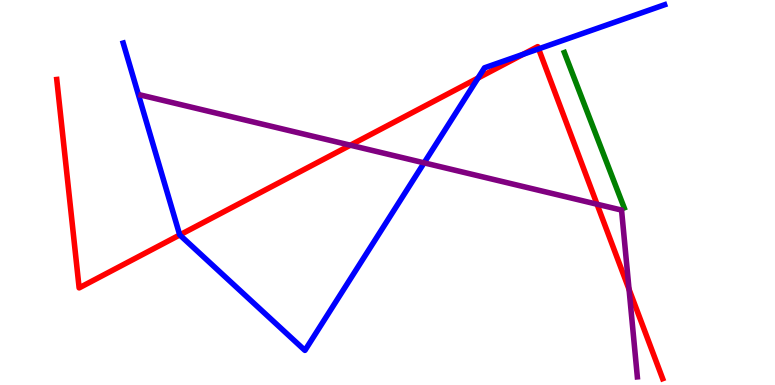[{'lines': ['blue', 'red'], 'intersections': [{'x': 2.32, 'y': 3.9}, {'x': 6.17, 'y': 7.97}, {'x': 6.75, 'y': 8.59}, {'x': 6.95, 'y': 8.73}]}, {'lines': ['green', 'red'], 'intersections': []}, {'lines': ['purple', 'red'], 'intersections': [{'x': 4.52, 'y': 6.23}, {'x': 7.7, 'y': 4.7}, {'x': 8.12, 'y': 2.48}]}, {'lines': ['blue', 'green'], 'intersections': []}, {'lines': ['blue', 'purple'], 'intersections': [{'x': 5.47, 'y': 5.77}]}, {'lines': ['green', 'purple'], 'intersections': []}]